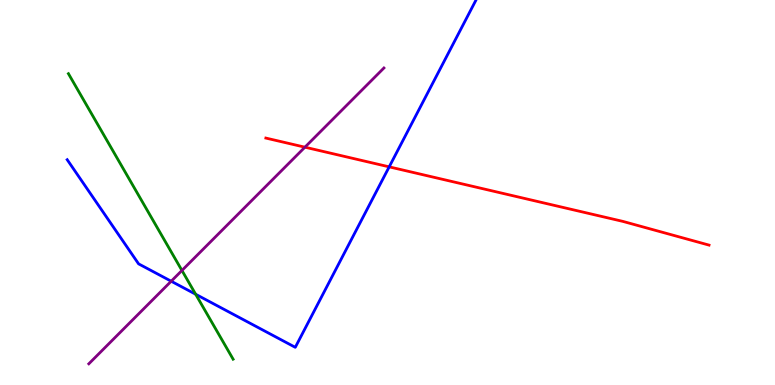[{'lines': ['blue', 'red'], 'intersections': [{'x': 5.02, 'y': 5.67}]}, {'lines': ['green', 'red'], 'intersections': []}, {'lines': ['purple', 'red'], 'intersections': [{'x': 3.93, 'y': 6.18}]}, {'lines': ['blue', 'green'], 'intersections': [{'x': 2.52, 'y': 2.36}]}, {'lines': ['blue', 'purple'], 'intersections': [{'x': 2.21, 'y': 2.7}]}, {'lines': ['green', 'purple'], 'intersections': [{'x': 2.35, 'y': 2.97}]}]